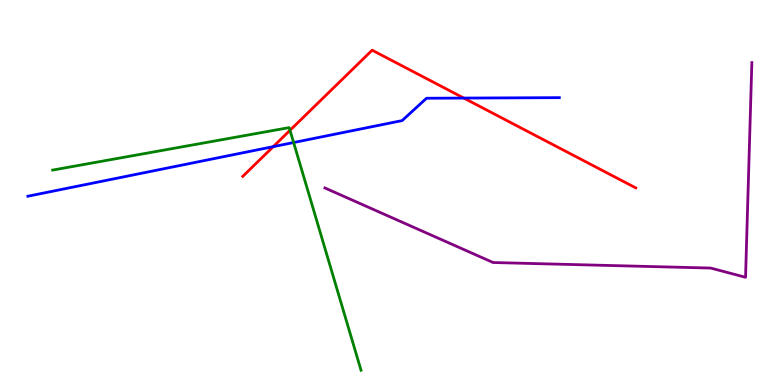[{'lines': ['blue', 'red'], 'intersections': [{'x': 3.53, 'y': 6.19}, {'x': 5.98, 'y': 7.45}]}, {'lines': ['green', 'red'], 'intersections': [{'x': 3.74, 'y': 6.62}]}, {'lines': ['purple', 'red'], 'intersections': []}, {'lines': ['blue', 'green'], 'intersections': [{'x': 3.79, 'y': 6.3}]}, {'lines': ['blue', 'purple'], 'intersections': []}, {'lines': ['green', 'purple'], 'intersections': []}]